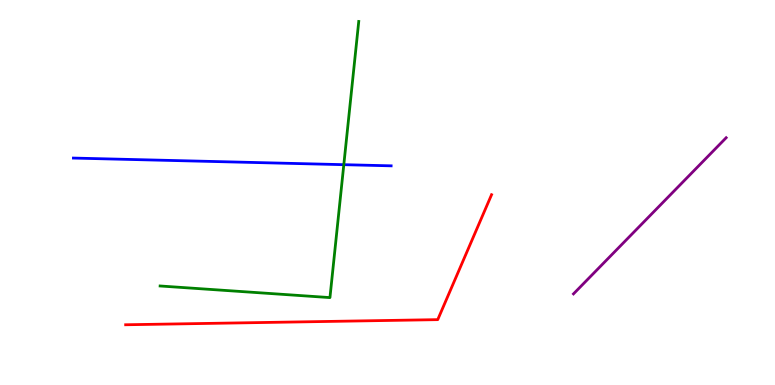[{'lines': ['blue', 'red'], 'intersections': []}, {'lines': ['green', 'red'], 'intersections': []}, {'lines': ['purple', 'red'], 'intersections': []}, {'lines': ['blue', 'green'], 'intersections': [{'x': 4.44, 'y': 5.72}]}, {'lines': ['blue', 'purple'], 'intersections': []}, {'lines': ['green', 'purple'], 'intersections': []}]